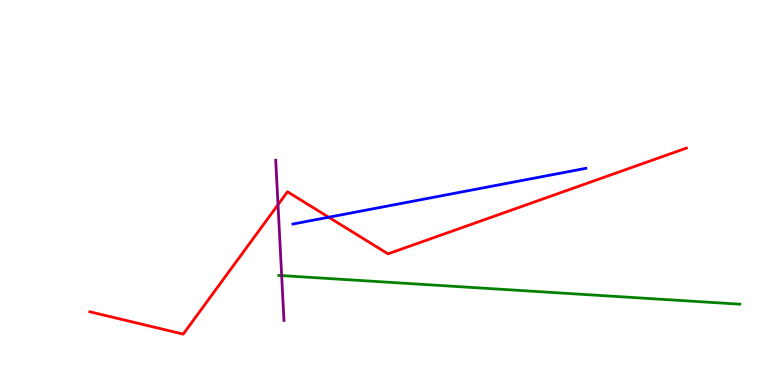[{'lines': ['blue', 'red'], 'intersections': [{'x': 4.24, 'y': 4.36}]}, {'lines': ['green', 'red'], 'intersections': []}, {'lines': ['purple', 'red'], 'intersections': [{'x': 3.59, 'y': 4.68}]}, {'lines': ['blue', 'green'], 'intersections': []}, {'lines': ['blue', 'purple'], 'intersections': []}, {'lines': ['green', 'purple'], 'intersections': [{'x': 3.63, 'y': 2.84}]}]